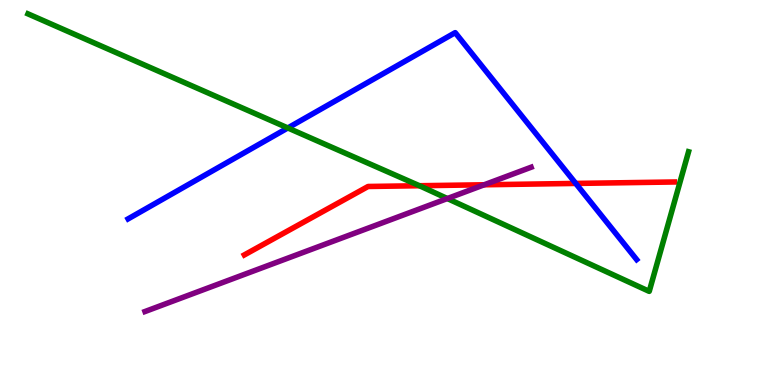[{'lines': ['blue', 'red'], 'intersections': [{'x': 7.43, 'y': 5.24}]}, {'lines': ['green', 'red'], 'intersections': [{'x': 5.41, 'y': 5.18}]}, {'lines': ['purple', 'red'], 'intersections': [{'x': 6.25, 'y': 5.2}]}, {'lines': ['blue', 'green'], 'intersections': [{'x': 3.71, 'y': 6.68}]}, {'lines': ['blue', 'purple'], 'intersections': []}, {'lines': ['green', 'purple'], 'intersections': [{'x': 5.77, 'y': 4.84}]}]